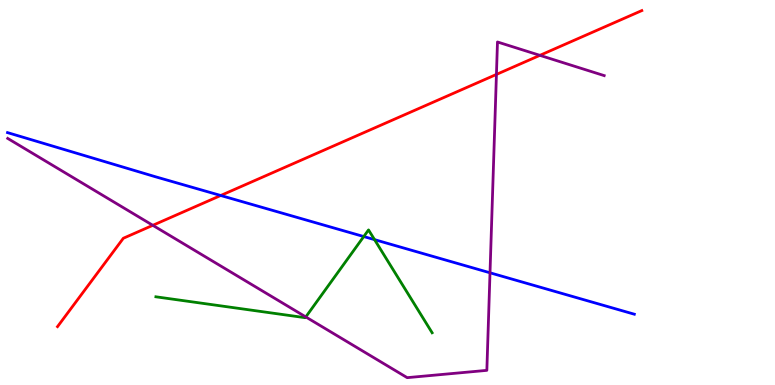[{'lines': ['blue', 'red'], 'intersections': [{'x': 2.85, 'y': 4.92}]}, {'lines': ['green', 'red'], 'intersections': []}, {'lines': ['purple', 'red'], 'intersections': [{'x': 1.97, 'y': 4.15}, {'x': 6.41, 'y': 8.07}, {'x': 6.97, 'y': 8.56}]}, {'lines': ['blue', 'green'], 'intersections': [{'x': 4.69, 'y': 3.86}, {'x': 4.83, 'y': 3.78}]}, {'lines': ['blue', 'purple'], 'intersections': [{'x': 6.32, 'y': 2.91}]}, {'lines': ['green', 'purple'], 'intersections': [{'x': 3.95, 'y': 1.77}]}]